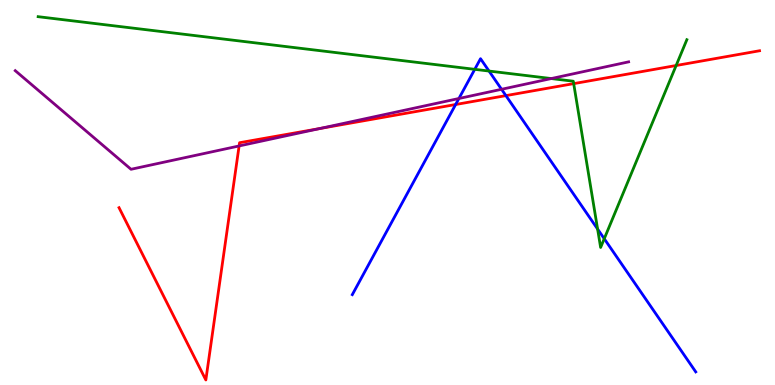[{'lines': ['blue', 'red'], 'intersections': [{'x': 5.88, 'y': 7.29}, {'x': 6.53, 'y': 7.52}]}, {'lines': ['green', 'red'], 'intersections': [{'x': 7.4, 'y': 7.83}, {'x': 8.72, 'y': 8.3}]}, {'lines': ['purple', 'red'], 'intersections': [{'x': 3.09, 'y': 6.21}, {'x': 4.13, 'y': 6.66}]}, {'lines': ['blue', 'green'], 'intersections': [{'x': 6.13, 'y': 8.2}, {'x': 6.31, 'y': 8.15}, {'x': 7.71, 'y': 4.05}, {'x': 7.8, 'y': 3.8}]}, {'lines': ['blue', 'purple'], 'intersections': [{'x': 5.92, 'y': 7.44}, {'x': 6.47, 'y': 7.68}]}, {'lines': ['green', 'purple'], 'intersections': [{'x': 7.11, 'y': 7.96}]}]